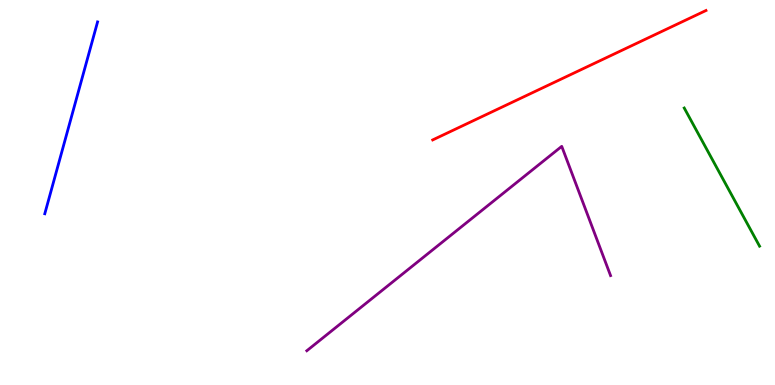[{'lines': ['blue', 'red'], 'intersections': []}, {'lines': ['green', 'red'], 'intersections': []}, {'lines': ['purple', 'red'], 'intersections': []}, {'lines': ['blue', 'green'], 'intersections': []}, {'lines': ['blue', 'purple'], 'intersections': []}, {'lines': ['green', 'purple'], 'intersections': []}]